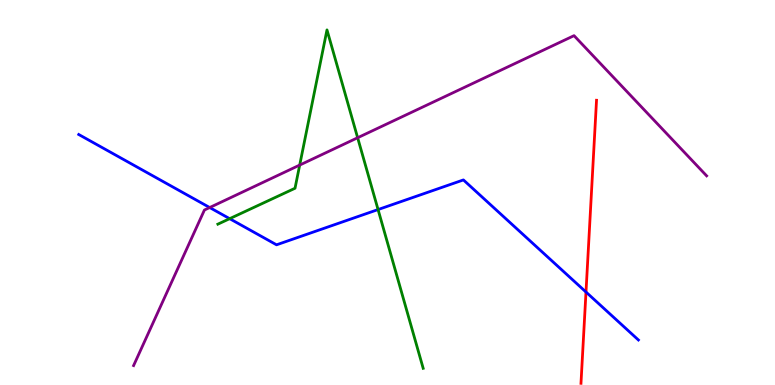[{'lines': ['blue', 'red'], 'intersections': [{'x': 7.56, 'y': 2.41}]}, {'lines': ['green', 'red'], 'intersections': []}, {'lines': ['purple', 'red'], 'intersections': []}, {'lines': ['blue', 'green'], 'intersections': [{'x': 2.96, 'y': 4.32}, {'x': 4.88, 'y': 4.56}]}, {'lines': ['blue', 'purple'], 'intersections': [{'x': 2.71, 'y': 4.61}]}, {'lines': ['green', 'purple'], 'intersections': [{'x': 3.87, 'y': 5.71}, {'x': 4.61, 'y': 6.42}]}]